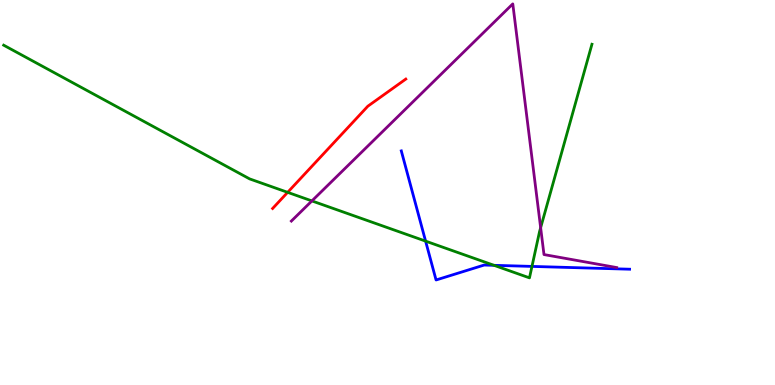[{'lines': ['blue', 'red'], 'intersections': []}, {'lines': ['green', 'red'], 'intersections': [{'x': 3.71, 'y': 5.0}]}, {'lines': ['purple', 'red'], 'intersections': []}, {'lines': ['blue', 'green'], 'intersections': [{'x': 5.49, 'y': 3.74}, {'x': 6.37, 'y': 3.11}, {'x': 6.86, 'y': 3.08}]}, {'lines': ['blue', 'purple'], 'intersections': []}, {'lines': ['green', 'purple'], 'intersections': [{'x': 4.02, 'y': 4.78}, {'x': 6.98, 'y': 4.09}]}]